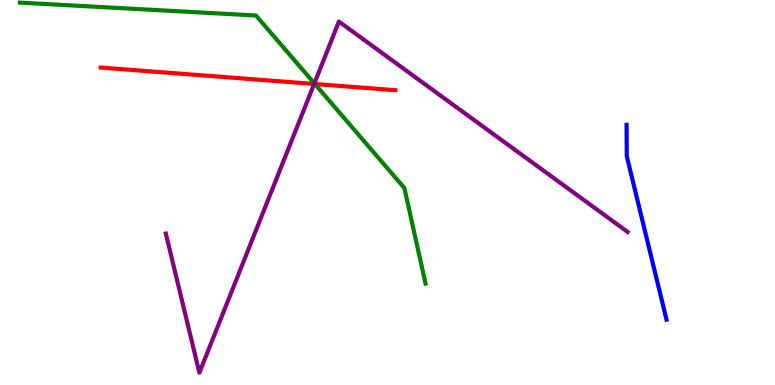[{'lines': ['blue', 'red'], 'intersections': []}, {'lines': ['green', 'red'], 'intersections': [{'x': 4.06, 'y': 7.82}]}, {'lines': ['purple', 'red'], 'intersections': [{'x': 4.05, 'y': 7.82}]}, {'lines': ['blue', 'green'], 'intersections': []}, {'lines': ['blue', 'purple'], 'intersections': []}, {'lines': ['green', 'purple'], 'intersections': [{'x': 4.06, 'y': 7.83}]}]